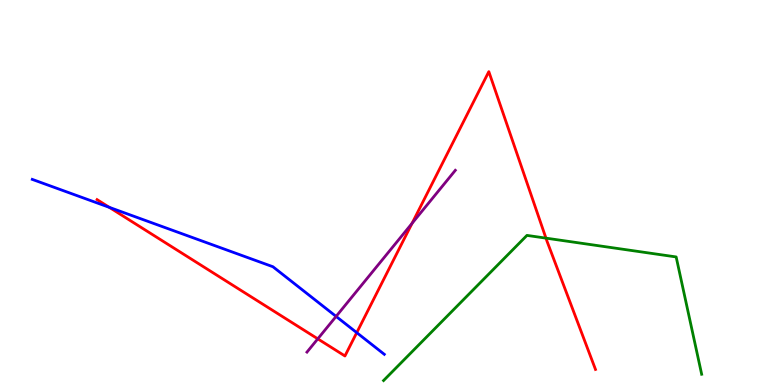[{'lines': ['blue', 'red'], 'intersections': [{'x': 1.41, 'y': 4.61}, {'x': 4.6, 'y': 1.36}]}, {'lines': ['green', 'red'], 'intersections': [{'x': 7.04, 'y': 3.81}]}, {'lines': ['purple', 'red'], 'intersections': [{'x': 4.1, 'y': 1.2}, {'x': 5.32, 'y': 4.2}]}, {'lines': ['blue', 'green'], 'intersections': []}, {'lines': ['blue', 'purple'], 'intersections': [{'x': 4.34, 'y': 1.78}]}, {'lines': ['green', 'purple'], 'intersections': []}]